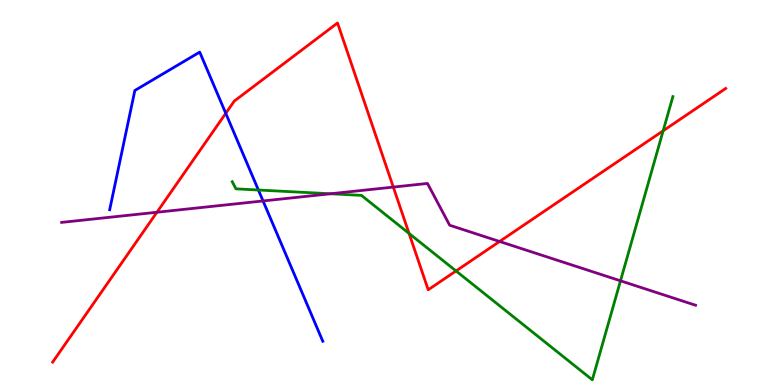[{'lines': ['blue', 'red'], 'intersections': [{'x': 2.91, 'y': 7.06}]}, {'lines': ['green', 'red'], 'intersections': [{'x': 5.28, 'y': 3.94}, {'x': 5.88, 'y': 2.96}, {'x': 8.56, 'y': 6.6}]}, {'lines': ['purple', 'red'], 'intersections': [{'x': 2.03, 'y': 4.49}, {'x': 5.07, 'y': 5.14}, {'x': 6.45, 'y': 3.73}]}, {'lines': ['blue', 'green'], 'intersections': [{'x': 3.33, 'y': 5.06}]}, {'lines': ['blue', 'purple'], 'intersections': [{'x': 3.39, 'y': 4.78}]}, {'lines': ['green', 'purple'], 'intersections': [{'x': 4.26, 'y': 4.97}, {'x': 8.01, 'y': 2.71}]}]